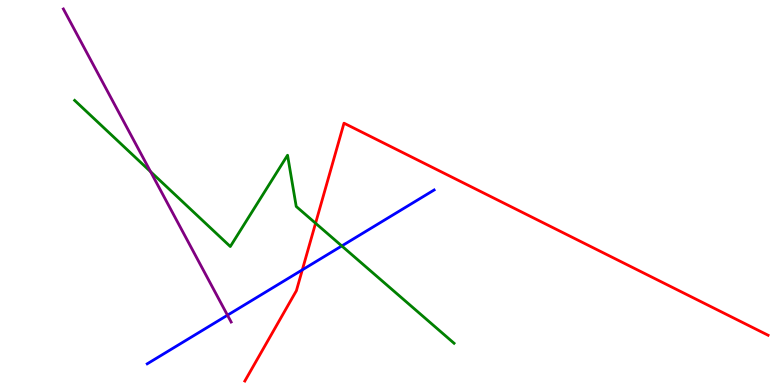[{'lines': ['blue', 'red'], 'intersections': [{'x': 3.9, 'y': 2.99}]}, {'lines': ['green', 'red'], 'intersections': [{'x': 4.07, 'y': 4.2}]}, {'lines': ['purple', 'red'], 'intersections': []}, {'lines': ['blue', 'green'], 'intersections': [{'x': 4.41, 'y': 3.61}]}, {'lines': ['blue', 'purple'], 'intersections': [{'x': 2.94, 'y': 1.81}]}, {'lines': ['green', 'purple'], 'intersections': [{'x': 1.94, 'y': 5.54}]}]